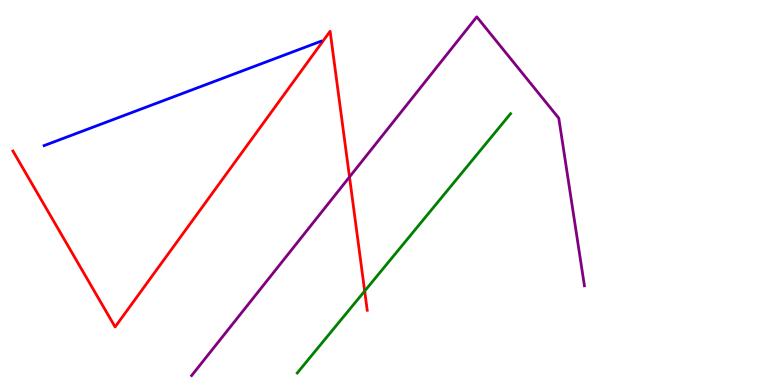[{'lines': ['blue', 'red'], 'intersections': []}, {'lines': ['green', 'red'], 'intersections': [{'x': 4.71, 'y': 2.44}]}, {'lines': ['purple', 'red'], 'intersections': [{'x': 4.51, 'y': 5.4}]}, {'lines': ['blue', 'green'], 'intersections': []}, {'lines': ['blue', 'purple'], 'intersections': []}, {'lines': ['green', 'purple'], 'intersections': []}]